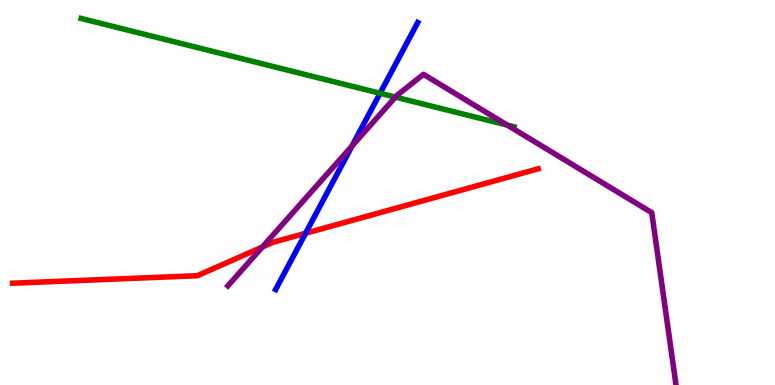[{'lines': ['blue', 'red'], 'intersections': [{'x': 3.94, 'y': 3.94}]}, {'lines': ['green', 'red'], 'intersections': []}, {'lines': ['purple', 'red'], 'intersections': [{'x': 3.38, 'y': 3.58}]}, {'lines': ['blue', 'green'], 'intersections': [{'x': 4.9, 'y': 7.58}]}, {'lines': ['blue', 'purple'], 'intersections': [{'x': 4.54, 'y': 6.21}]}, {'lines': ['green', 'purple'], 'intersections': [{'x': 5.1, 'y': 7.48}, {'x': 6.55, 'y': 6.75}]}]